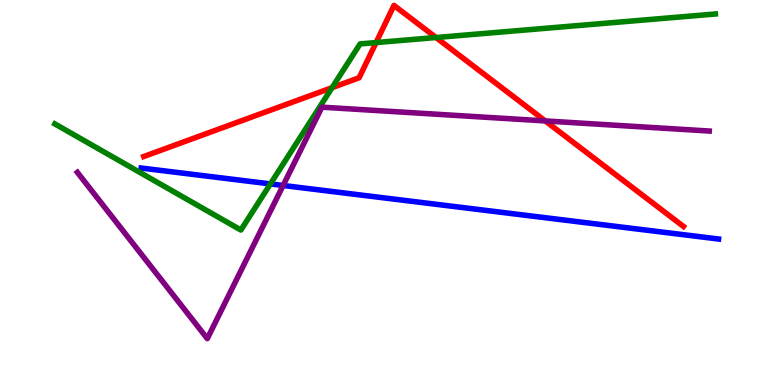[{'lines': ['blue', 'red'], 'intersections': []}, {'lines': ['green', 'red'], 'intersections': [{'x': 4.28, 'y': 7.72}, {'x': 4.85, 'y': 8.89}, {'x': 5.63, 'y': 9.03}]}, {'lines': ['purple', 'red'], 'intersections': [{'x': 7.04, 'y': 6.86}]}, {'lines': ['blue', 'green'], 'intersections': [{'x': 3.49, 'y': 5.22}]}, {'lines': ['blue', 'purple'], 'intersections': [{'x': 3.65, 'y': 5.18}]}, {'lines': ['green', 'purple'], 'intersections': []}]